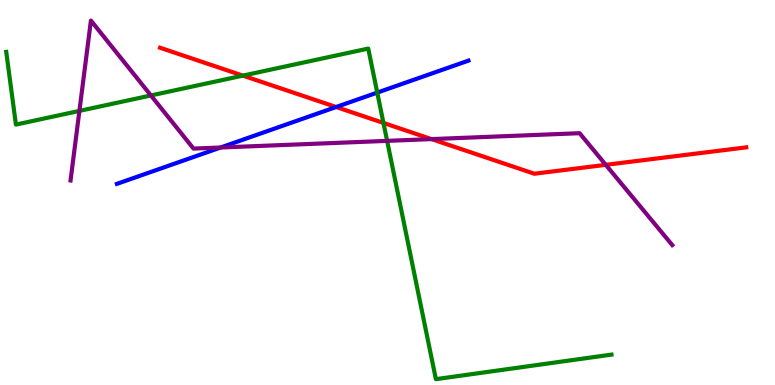[{'lines': ['blue', 'red'], 'intersections': [{'x': 4.34, 'y': 7.22}]}, {'lines': ['green', 'red'], 'intersections': [{'x': 3.13, 'y': 8.04}, {'x': 4.95, 'y': 6.81}]}, {'lines': ['purple', 'red'], 'intersections': [{'x': 5.57, 'y': 6.39}, {'x': 7.82, 'y': 5.72}]}, {'lines': ['blue', 'green'], 'intersections': [{'x': 4.87, 'y': 7.59}]}, {'lines': ['blue', 'purple'], 'intersections': [{'x': 2.85, 'y': 6.17}]}, {'lines': ['green', 'purple'], 'intersections': [{'x': 1.02, 'y': 7.12}, {'x': 1.95, 'y': 7.52}, {'x': 5.0, 'y': 6.34}]}]